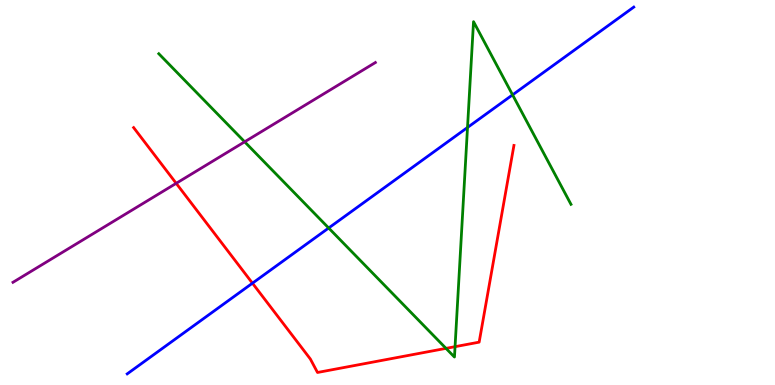[{'lines': ['blue', 'red'], 'intersections': [{'x': 3.26, 'y': 2.64}]}, {'lines': ['green', 'red'], 'intersections': [{'x': 5.75, 'y': 0.951}, {'x': 5.87, 'y': 0.995}]}, {'lines': ['purple', 'red'], 'intersections': [{'x': 2.27, 'y': 5.24}]}, {'lines': ['blue', 'green'], 'intersections': [{'x': 4.24, 'y': 4.08}, {'x': 6.03, 'y': 6.69}, {'x': 6.61, 'y': 7.54}]}, {'lines': ['blue', 'purple'], 'intersections': []}, {'lines': ['green', 'purple'], 'intersections': [{'x': 3.16, 'y': 6.32}]}]